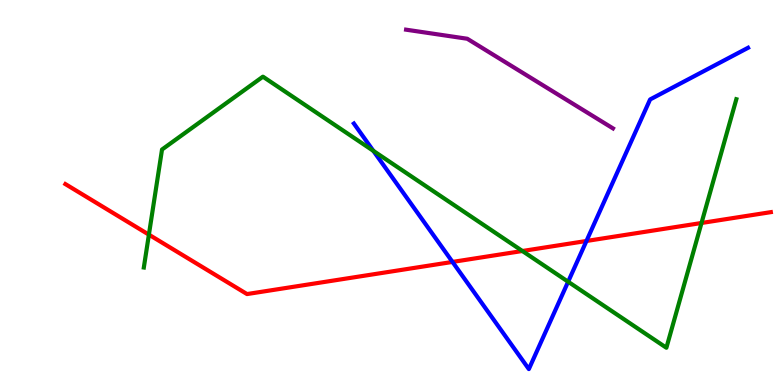[{'lines': ['blue', 'red'], 'intersections': [{'x': 5.84, 'y': 3.2}, {'x': 7.57, 'y': 3.74}]}, {'lines': ['green', 'red'], 'intersections': [{'x': 1.92, 'y': 3.91}, {'x': 6.74, 'y': 3.48}, {'x': 9.05, 'y': 4.21}]}, {'lines': ['purple', 'red'], 'intersections': []}, {'lines': ['blue', 'green'], 'intersections': [{'x': 4.82, 'y': 6.08}, {'x': 7.33, 'y': 2.68}]}, {'lines': ['blue', 'purple'], 'intersections': []}, {'lines': ['green', 'purple'], 'intersections': []}]